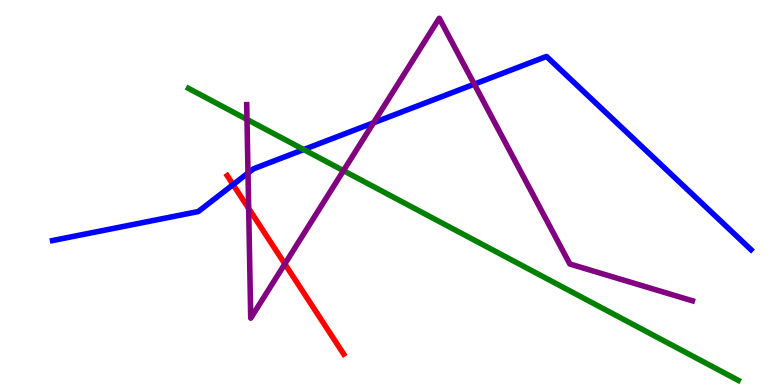[{'lines': ['blue', 'red'], 'intersections': [{'x': 3.01, 'y': 5.2}]}, {'lines': ['green', 'red'], 'intersections': []}, {'lines': ['purple', 'red'], 'intersections': [{'x': 3.21, 'y': 4.58}, {'x': 3.68, 'y': 3.15}]}, {'lines': ['blue', 'green'], 'intersections': [{'x': 3.92, 'y': 6.12}]}, {'lines': ['blue', 'purple'], 'intersections': [{'x': 3.2, 'y': 5.5}, {'x': 4.82, 'y': 6.81}, {'x': 6.12, 'y': 7.81}]}, {'lines': ['green', 'purple'], 'intersections': [{'x': 3.19, 'y': 6.9}, {'x': 4.43, 'y': 5.57}]}]